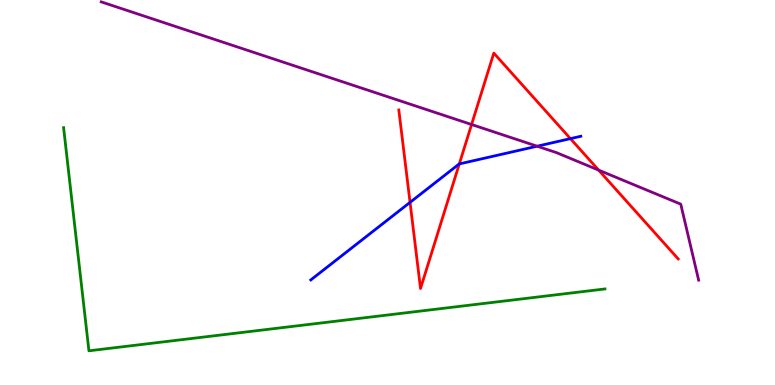[{'lines': ['blue', 'red'], 'intersections': [{'x': 5.29, 'y': 4.74}, {'x': 5.93, 'y': 5.74}, {'x': 7.36, 'y': 6.4}]}, {'lines': ['green', 'red'], 'intersections': []}, {'lines': ['purple', 'red'], 'intersections': [{'x': 6.08, 'y': 6.77}, {'x': 7.72, 'y': 5.58}]}, {'lines': ['blue', 'green'], 'intersections': []}, {'lines': ['blue', 'purple'], 'intersections': [{'x': 6.93, 'y': 6.2}]}, {'lines': ['green', 'purple'], 'intersections': []}]